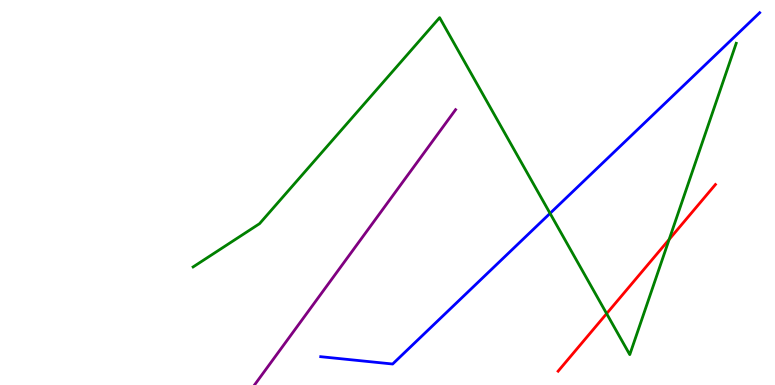[{'lines': ['blue', 'red'], 'intersections': []}, {'lines': ['green', 'red'], 'intersections': [{'x': 7.83, 'y': 1.85}, {'x': 8.63, 'y': 3.78}]}, {'lines': ['purple', 'red'], 'intersections': []}, {'lines': ['blue', 'green'], 'intersections': [{'x': 7.1, 'y': 4.46}]}, {'lines': ['blue', 'purple'], 'intersections': []}, {'lines': ['green', 'purple'], 'intersections': []}]